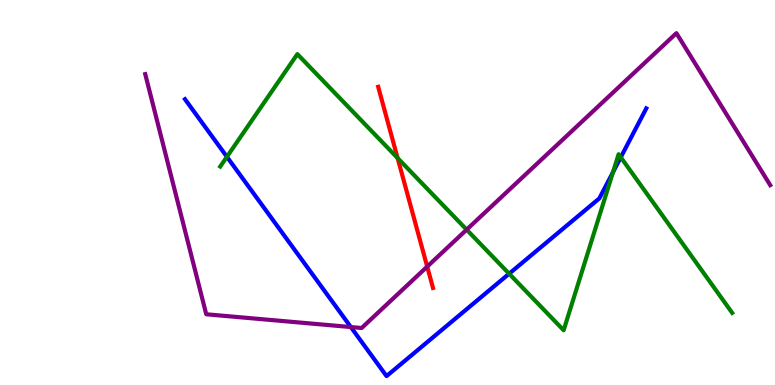[{'lines': ['blue', 'red'], 'intersections': []}, {'lines': ['green', 'red'], 'intersections': [{'x': 5.13, 'y': 5.89}]}, {'lines': ['purple', 'red'], 'intersections': [{'x': 5.51, 'y': 3.08}]}, {'lines': ['blue', 'green'], 'intersections': [{'x': 2.93, 'y': 5.93}, {'x': 6.57, 'y': 2.89}, {'x': 7.91, 'y': 5.53}, {'x': 8.01, 'y': 5.91}]}, {'lines': ['blue', 'purple'], 'intersections': [{'x': 4.53, 'y': 1.51}]}, {'lines': ['green', 'purple'], 'intersections': [{'x': 6.02, 'y': 4.04}]}]